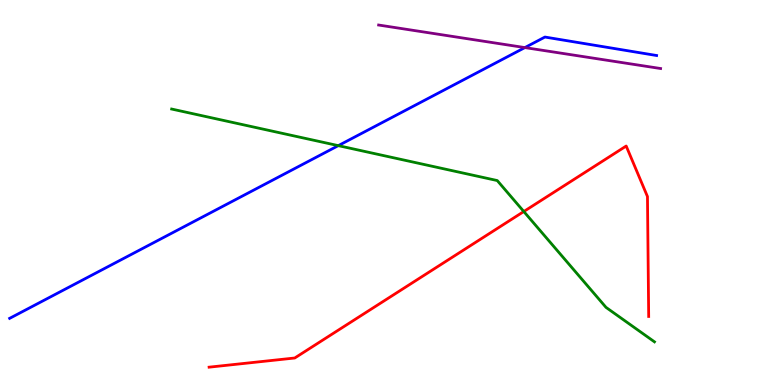[{'lines': ['blue', 'red'], 'intersections': []}, {'lines': ['green', 'red'], 'intersections': [{'x': 6.76, 'y': 4.51}]}, {'lines': ['purple', 'red'], 'intersections': []}, {'lines': ['blue', 'green'], 'intersections': [{'x': 4.37, 'y': 6.22}]}, {'lines': ['blue', 'purple'], 'intersections': [{'x': 6.77, 'y': 8.76}]}, {'lines': ['green', 'purple'], 'intersections': []}]